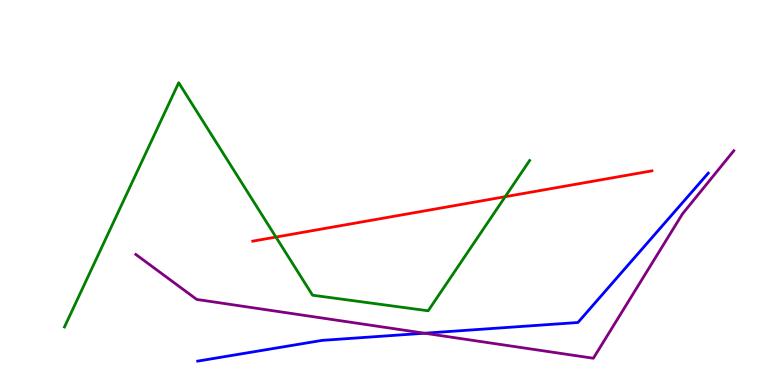[{'lines': ['blue', 'red'], 'intersections': []}, {'lines': ['green', 'red'], 'intersections': [{'x': 3.56, 'y': 3.84}, {'x': 6.52, 'y': 4.89}]}, {'lines': ['purple', 'red'], 'intersections': []}, {'lines': ['blue', 'green'], 'intersections': []}, {'lines': ['blue', 'purple'], 'intersections': [{'x': 5.48, 'y': 1.34}]}, {'lines': ['green', 'purple'], 'intersections': []}]